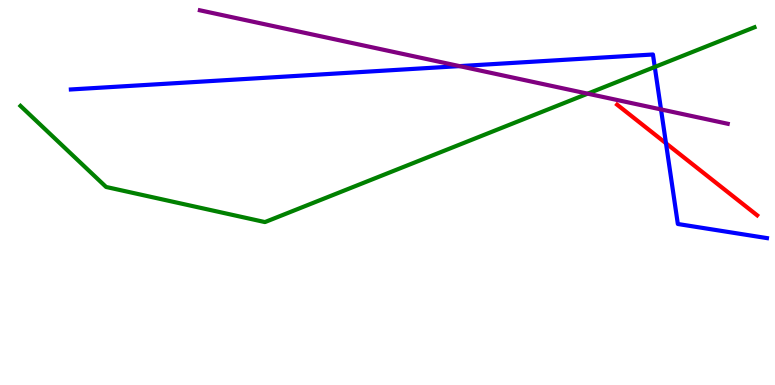[{'lines': ['blue', 'red'], 'intersections': [{'x': 8.59, 'y': 6.28}]}, {'lines': ['green', 'red'], 'intersections': []}, {'lines': ['purple', 'red'], 'intersections': []}, {'lines': ['blue', 'green'], 'intersections': [{'x': 8.45, 'y': 8.26}]}, {'lines': ['blue', 'purple'], 'intersections': [{'x': 5.93, 'y': 8.28}, {'x': 8.53, 'y': 7.16}]}, {'lines': ['green', 'purple'], 'intersections': [{'x': 7.58, 'y': 7.57}]}]